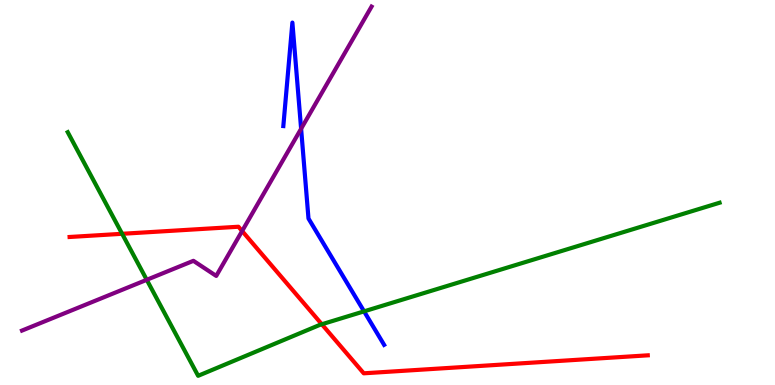[{'lines': ['blue', 'red'], 'intersections': []}, {'lines': ['green', 'red'], 'intersections': [{'x': 1.58, 'y': 3.93}, {'x': 4.15, 'y': 1.58}]}, {'lines': ['purple', 'red'], 'intersections': [{'x': 3.12, 'y': 4.0}]}, {'lines': ['blue', 'green'], 'intersections': [{'x': 4.7, 'y': 1.91}]}, {'lines': ['blue', 'purple'], 'intersections': [{'x': 3.89, 'y': 6.66}]}, {'lines': ['green', 'purple'], 'intersections': [{'x': 1.89, 'y': 2.73}]}]